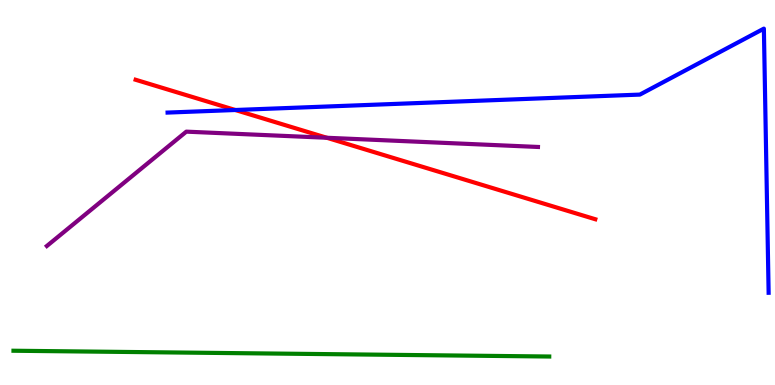[{'lines': ['blue', 'red'], 'intersections': [{'x': 3.04, 'y': 7.14}]}, {'lines': ['green', 'red'], 'intersections': []}, {'lines': ['purple', 'red'], 'intersections': [{'x': 4.22, 'y': 6.42}]}, {'lines': ['blue', 'green'], 'intersections': []}, {'lines': ['blue', 'purple'], 'intersections': []}, {'lines': ['green', 'purple'], 'intersections': []}]